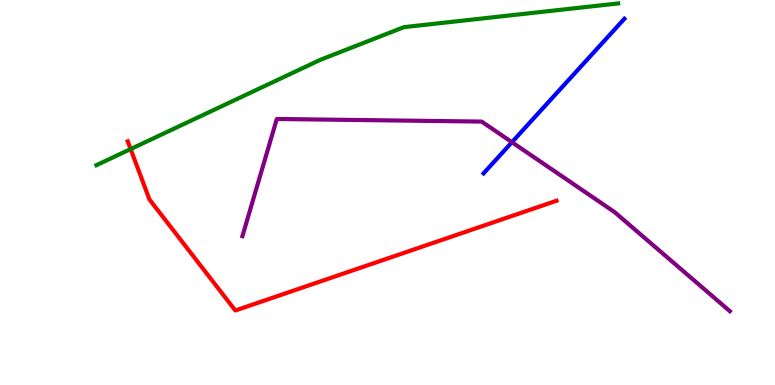[{'lines': ['blue', 'red'], 'intersections': []}, {'lines': ['green', 'red'], 'intersections': [{'x': 1.69, 'y': 6.13}]}, {'lines': ['purple', 'red'], 'intersections': []}, {'lines': ['blue', 'green'], 'intersections': []}, {'lines': ['blue', 'purple'], 'intersections': [{'x': 6.61, 'y': 6.31}]}, {'lines': ['green', 'purple'], 'intersections': []}]